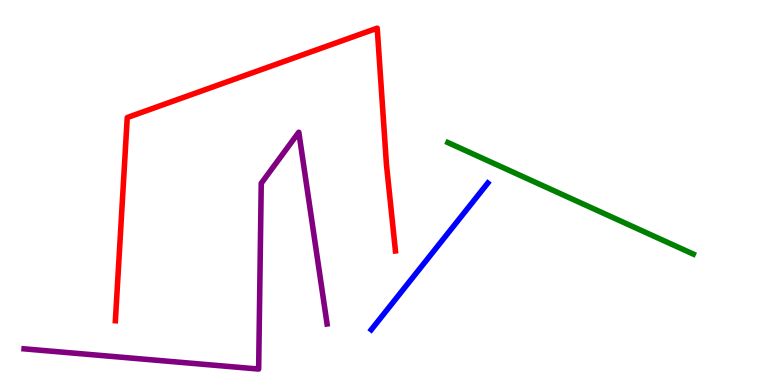[{'lines': ['blue', 'red'], 'intersections': []}, {'lines': ['green', 'red'], 'intersections': []}, {'lines': ['purple', 'red'], 'intersections': []}, {'lines': ['blue', 'green'], 'intersections': []}, {'lines': ['blue', 'purple'], 'intersections': []}, {'lines': ['green', 'purple'], 'intersections': []}]